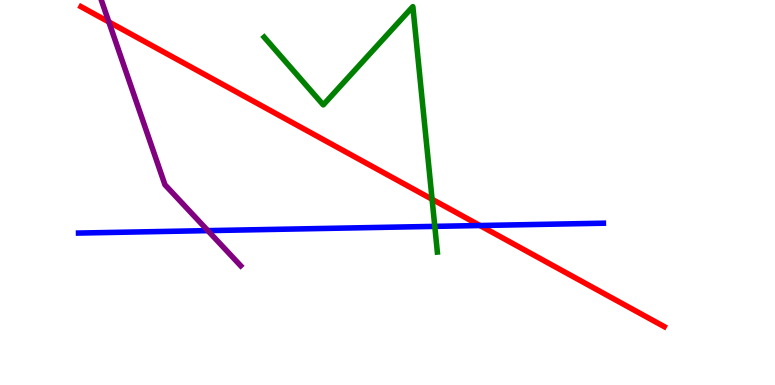[{'lines': ['blue', 'red'], 'intersections': [{'x': 6.19, 'y': 4.14}]}, {'lines': ['green', 'red'], 'intersections': [{'x': 5.58, 'y': 4.82}]}, {'lines': ['purple', 'red'], 'intersections': [{'x': 1.4, 'y': 9.43}]}, {'lines': ['blue', 'green'], 'intersections': [{'x': 5.61, 'y': 4.12}]}, {'lines': ['blue', 'purple'], 'intersections': [{'x': 2.68, 'y': 4.01}]}, {'lines': ['green', 'purple'], 'intersections': []}]